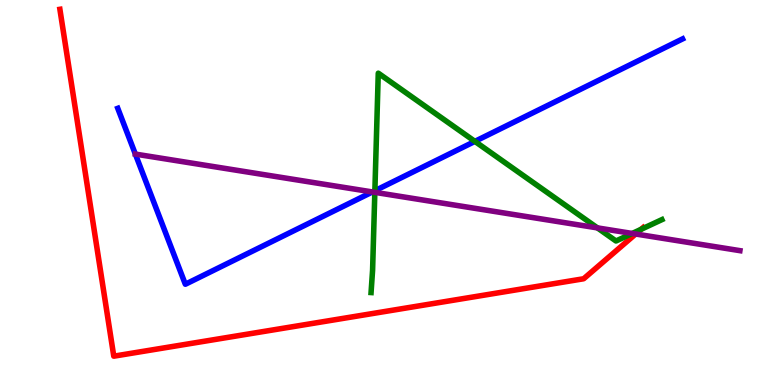[{'lines': ['blue', 'red'], 'intersections': []}, {'lines': ['green', 'red'], 'intersections': [{'x': 8.27, 'y': 4.04}]}, {'lines': ['purple', 'red'], 'intersections': [{'x': 8.2, 'y': 3.92}]}, {'lines': ['blue', 'green'], 'intersections': [{'x': 4.84, 'y': 5.05}, {'x': 6.13, 'y': 6.33}]}, {'lines': ['blue', 'purple'], 'intersections': [{'x': 4.81, 'y': 5.01}]}, {'lines': ['green', 'purple'], 'intersections': [{'x': 4.84, 'y': 5.0}, {'x': 7.71, 'y': 4.08}, {'x': 8.16, 'y': 3.94}]}]